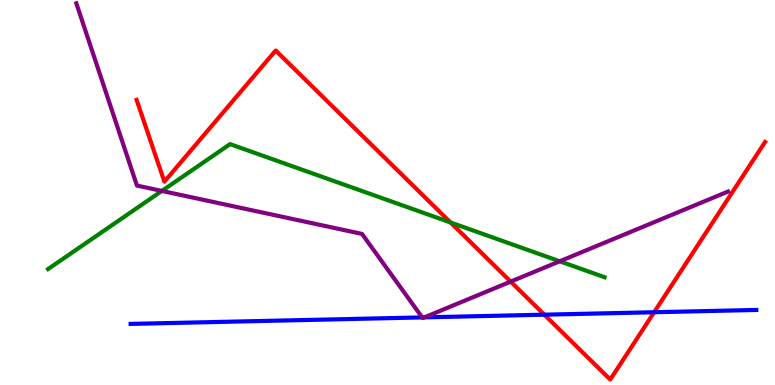[{'lines': ['blue', 'red'], 'intersections': [{'x': 7.02, 'y': 1.83}, {'x': 8.44, 'y': 1.89}]}, {'lines': ['green', 'red'], 'intersections': [{'x': 5.81, 'y': 4.22}]}, {'lines': ['purple', 'red'], 'intersections': [{'x': 6.59, 'y': 2.69}]}, {'lines': ['blue', 'green'], 'intersections': []}, {'lines': ['blue', 'purple'], 'intersections': [{'x': 5.45, 'y': 1.76}, {'x': 5.48, 'y': 1.76}]}, {'lines': ['green', 'purple'], 'intersections': [{'x': 2.09, 'y': 5.04}, {'x': 7.22, 'y': 3.21}]}]